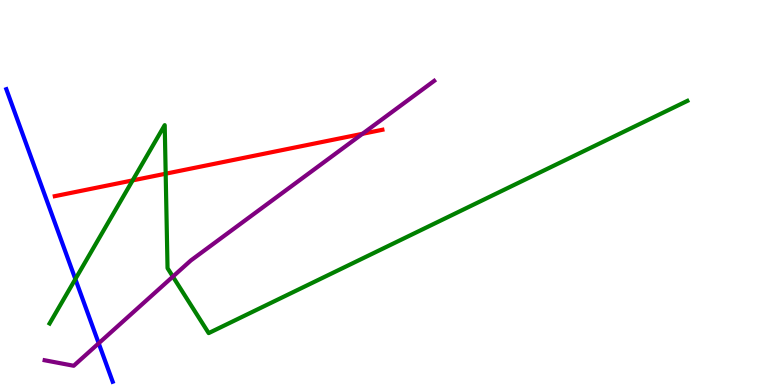[{'lines': ['blue', 'red'], 'intersections': []}, {'lines': ['green', 'red'], 'intersections': [{'x': 1.71, 'y': 5.31}, {'x': 2.14, 'y': 5.49}]}, {'lines': ['purple', 'red'], 'intersections': [{'x': 4.68, 'y': 6.52}]}, {'lines': ['blue', 'green'], 'intersections': [{'x': 0.972, 'y': 2.75}]}, {'lines': ['blue', 'purple'], 'intersections': [{'x': 1.27, 'y': 1.08}]}, {'lines': ['green', 'purple'], 'intersections': [{'x': 2.23, 'y': 2.82}]}]